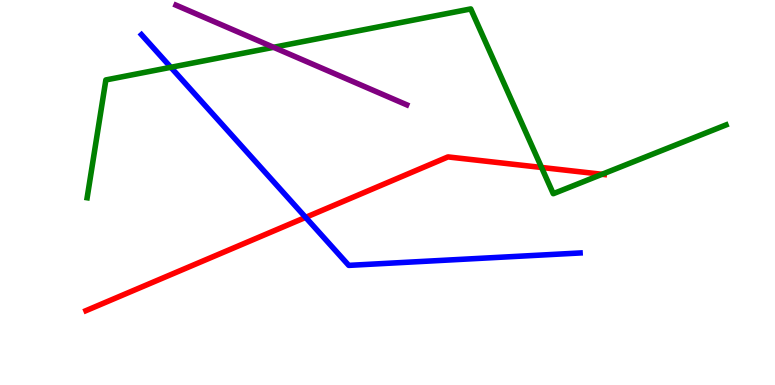[{'lines': ['blue', 'red'], 'intersections': [{'x': 3.94, 'y': 4.35}]}, {'lines': ['green', 'red'], 'intersections': [{'x': 6.99, 'y': 5.65}, {'x': 7.77, 'y': 5.47}]}, {'lines': ['purple', 'red'], 'intersections': []}, {'lines': ['blue', 'green'], 'intersections': [{'x': 2.2, 'y': 8.25}]}, {'lines': ['blue', 'purple'], 'intersections': []}, {'lines': ['green', 'purple'], 'intersections': [{'x': 3.53, 'y': 8.77}]}]